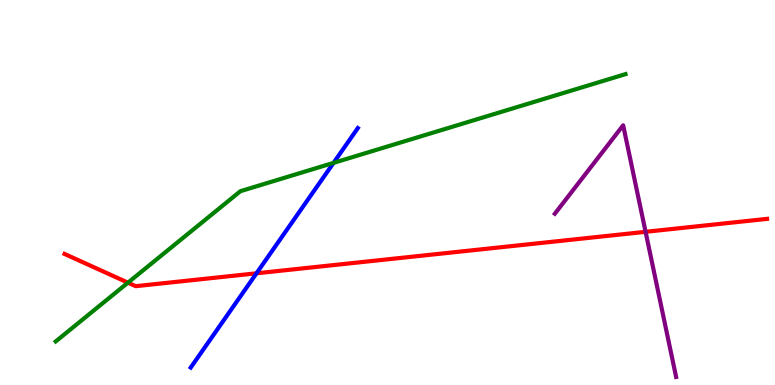[{'lines': ['blue', 'red'], 'intersections': [{'x': 3.31, 'y': 2.9}]}, {'lines': ['green', 'red'], 'intersections': [{'x': 1.65, 'y': 2.66}]}, {'lines': ['purple', 'red'], 'intersections': [{'x': 8.33, 'y': 3.98}]}, {'lines': ['blue', 'green'], 'intersections': [{'x': 4.3, 'y': 5.77}]}, {'lines': ['blue', 'purple'], 'intersections': []}, {'lines': ['green', 'purple'], 'intersections': []}]